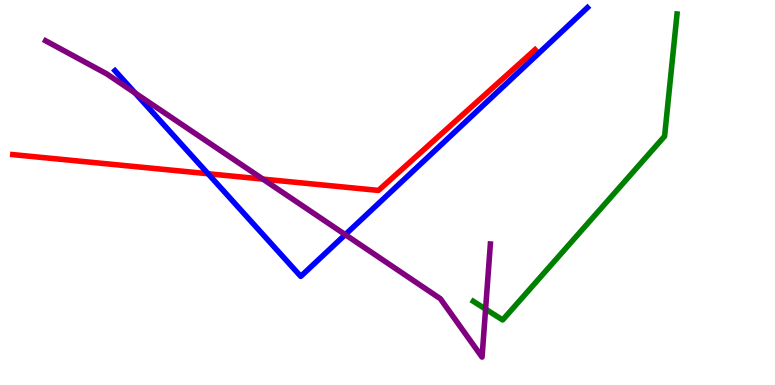[{'lines': ['blue', 'red'], 'intersections': [{'x': 2.68, 'y': 5.49}]}, {'lines': ['green', 'red'], 'intersections': []}, {'lines': ['purple', 'red'], 'intersections': [{'x': 3.39, 'y': 5.35}]}, {'lines': ['blue', 'green'], 'intersections': []}, {'lines': ['blue', 'purple'], 'intersections': [{'x': 1.74, 'y': 7.58}, {'x': 4.46, 'y': 3.91}]}, {'lines': ['green', 'purple'], 'intersections': [{'x': 6.27, 'y': 1.97}]}]